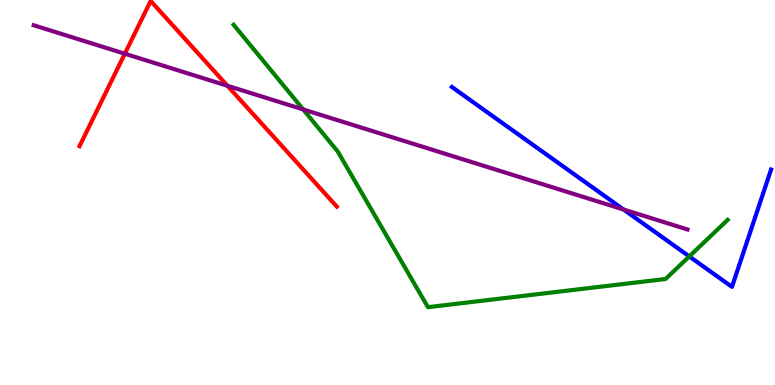[{'lines': ['blue', 'red'], 'intersections': []}, {'lines': ['green', 'red'], 'intersections': []}, {'lines': ['purple', 'red'], 'intersections': [{'x': 1.61, 'y': 8.6}, {'x': 2.93, 'y': 7.77}]}, {'lines': ['blue', 'green'], 'intersections': [{'x': 8.89, 'y': 3.34}]}, {'lines': ['blue', 'purple'], 'intersections': [{'x': 8.05, 'y': 4.56}]}, {'lines': ['green', 'purple'], 'intersections': [{'x': 3.91, 'y': 7.16}]}]